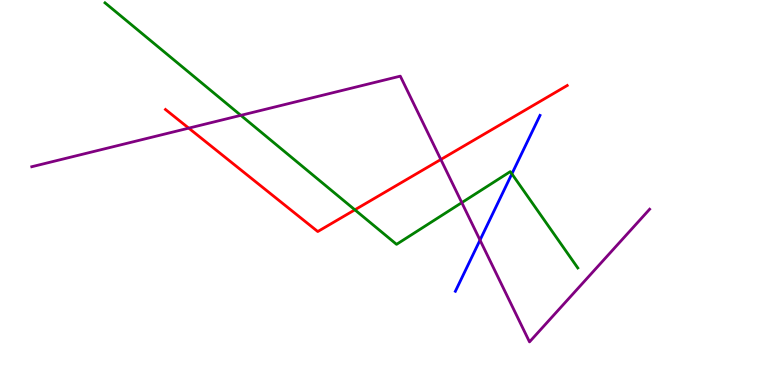[{'lines': ['blue', 'red'], 'intersections': []}, {'lines': ['green', 'red'], 'intersections': [{'x': 4.58, 'y': 4.55}]}, {'lines': ['purple', 'red'], 'intersections': [{'x': 2.44, 'y': 6.67}, {'x': 5.69, 'y': 5.86}]}, {'lines': ['blue', 'green'], 'intersections': [{'x': 6.6, 'y': 5.48}]}, {'lines': ['blue', 'purple'], 'intersections': [{'x': 6.19, 'y': 3.76}]}, {'lines': ['green', 'purple'], 'intersections': [{'x': 3.11, 'y': 7.0}, {'x': 5.96, 'y': 4.74}]}]